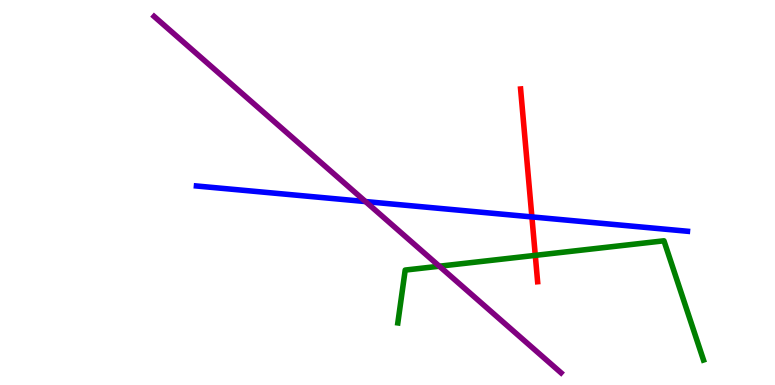[{'lines': ['blue', 'red'], 'intersections': [{'x': 6.86, 'y': 4.37}]}, {'lines': ['green', 'red'], 'intersections': [{'x': 6.91, 'y': 3.37}]}, {'lines': ['purple', 'red'], 'intersections': []}, {'lines': ['blue', 'green'], 'intersections': []}, {'lines': ['blue', 'purple'], 'intersections': [{'x': 4.72, 'y': 4.76}]}, {'lines': ['green', 'purple'], 'intersections': [{'x': 5.67, 'y': 3.09}]}]